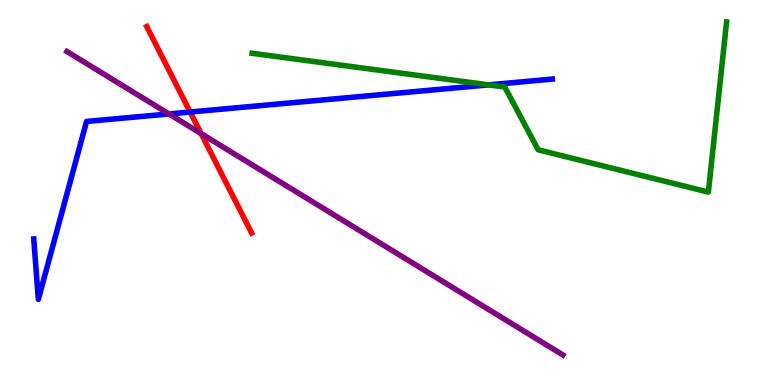[{'lines': ['blue', 'red'], 'intersections': [{'x': 2.45, 'y': 7.09}]}, {'lines': ['green', 'red'], 'intersections': []}, {'lines': ['purple', 'red'], 'intersections': [{'x': 2.6, 'y': 6.53}]}, {'lines': ['blue', 'green'], 'intersections': [{'x': 6.31, 'y': 7.8}]}, {'lines': ['blue', 'purple'], 'intersections': [{'x': 2.18, 'y': 7.04}]}, {'lines': ['green', 'purple'], 'intersections': []}]